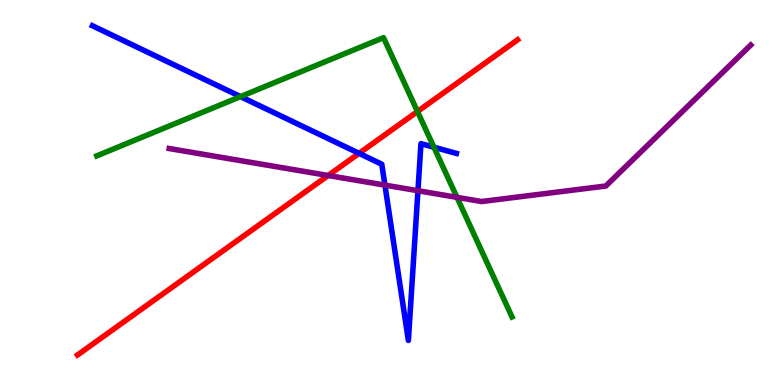[{'lines': ['blue', 'red'], 'intersections': [{'x': 4.63, 'y': 6.02}]}, {'lines': ['green', 'red'], 'intersections': [{'x': 5.39, 'y': 7.1}]}, {'lines': ['purple', 'red'], 'intersections': [{'x': 4.23, 'y': 5.44}]}, {'lines': ['blue', 'green'], 'intersections': [{'x': 3.1, 'y': 7.49}, {'x': 5.6, 'y': 6.18}]}, {'lines': ['blue', 'purple'], 'intersections': [{'x': 4.97, 'y': 5.19}, {'x': 5.39, 'y': 5.05}]}, {'lines': ['green', 'purple'], 'intersections': [{'x': 5.9, 'y': 4.87}]}]